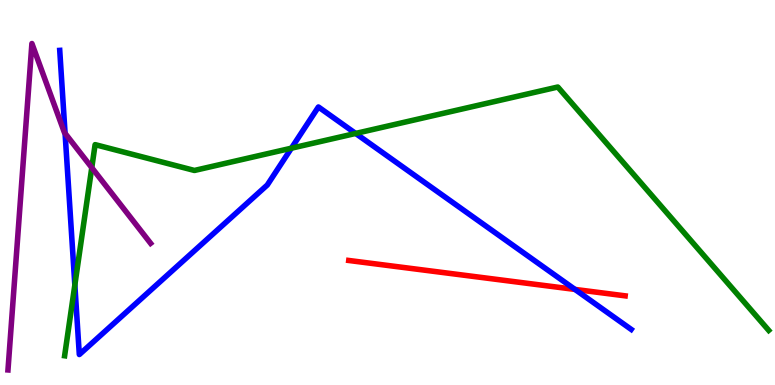[{'lines': ['blue', 'red'], 'intersections': [{'x': 7.42, 'y': 2.48}]}, {'lines': ['green', 'red'], 'intersections': []}, {'lines': ['purple', 'red'], 'intersections': []}, {'lines': ['blue', 'green'], 'intersections': [{'x': 0.966, 'y': 2.6}, {'x': 3.76, 'y': 6.15}, {'x': 4.59, 'y': 6.53}]}, {'lines': ['blue', 'purple'], 'intersections': [{'x': 0.84, 'y': 6.54}]}, {'lines': ['green', 'purple'], 'intersections': [{'x': 1.18, 'y': 5.65}]}]